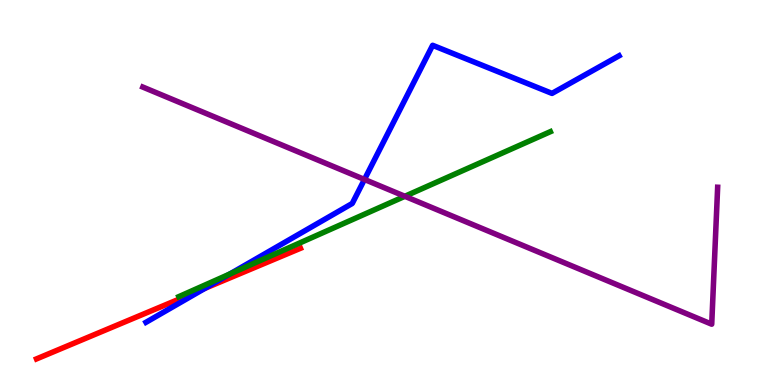[{'lines': ['blue', 'red'], 'intersections': [{'x': 2.65, 'y': 2.51}]}, {'lines': ['green', 'red'], 'intersections': []}, {'lines': ['purple', 'red'], 'intersections': []}, {'lines': ['blue', 'green'], 'intersections': [{'x': 2.96, 'y': 2.88}]}, {'lines': ['blue', 'purple'], 'intersections': [{'x': 4.7, 'y': 5.34}]}, {'lines': ['green', 'purple'], 'intersections': [{'x': 5.22, 'y': 4.9}]}]